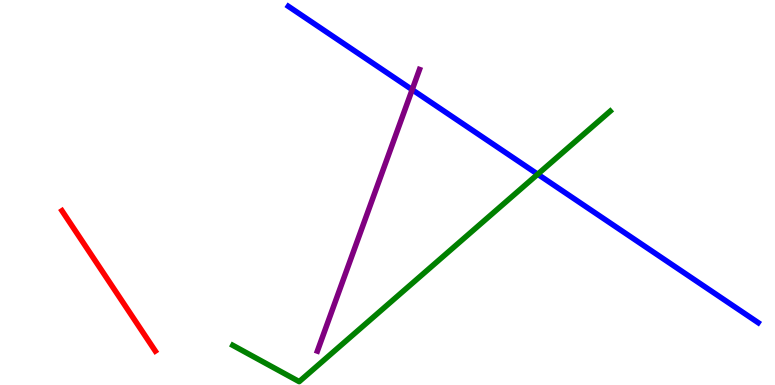[{'lines': ['blue', 'red'], 'intersections': []}, {'lines': ['green', 'red'], 'intersections': []}, {'lines': ['purple', 'red'], 'intersections': []}, {'lines': ['blue', 'green'], 'intersections': [{'x': 6.94, 'y': 5.47}]}, {'lines': ['blue', 'purple'], 'intersections': [{'x': 5.32, 'y': 7.67}]}, {'lines': ['green', 'purple'], 'intersections': []}]